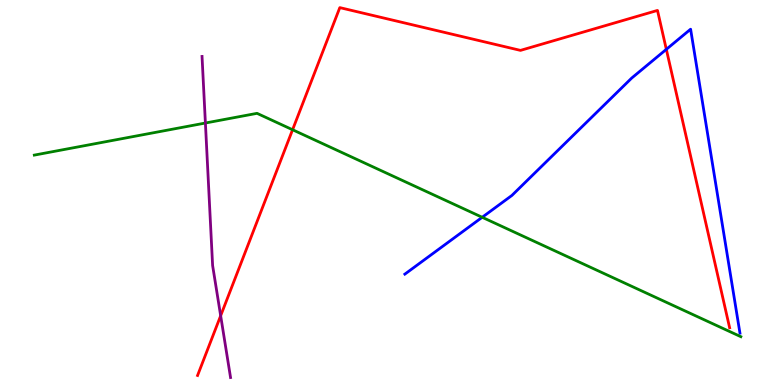[{'lines': ['blue', 'red'], 'intersections': [{'x': 8.6, 'y': 8.72}]}, {'lines': ['green', 'red'], 'intersections': [{'x': 3.78, 'y': 6.63}]}, {'lines': ['purple', 'red'], 'intersections': [{'x': 2.85, 'y': 1.8}]}, {'lines': ['blue', 'green'], 'intersections': [{'x': 6.22, 'y': 4.36}]}, {'lines': ['blue', 'purple'], 'intersections': []}, {'lines': ['green', 'purple'], 'intersections': [{'x': 2.65, 'y': 6.8}]}]